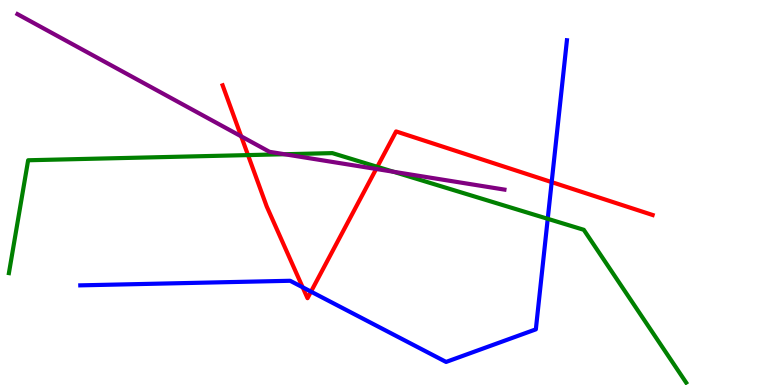[{'lines': ['blue', 'red'], 'intersections': [{'x': 3.91, 'y': 2.54}, {'x': 4.01, 'y': 2.43}, {'x': 7.12, 'y': 5.27}]}, {'lines': ['green', 'red'], 'intersections': [{'x': 3.2, 'y': 5.97}, {'x': 4.87, 'y': 5.67}]}, {'lines': ['purple', 'red'], 'intersections': [{'x': 3.11, 'y': 6.46}, {'x': 4.85, 'y': 5.61}]}, {'lines': ['blue', 'green'], 'intersections': [{'x': 7.07, 'y': 4.32}]}, {'lines': ['blue', 'purple'], 'intersections': []}, {'lines': ['green', 'purple'], 'intersections': [{'x': 3.67, 'y': 5.99}, {'x': 5.08, 'y': 5.54}]}]